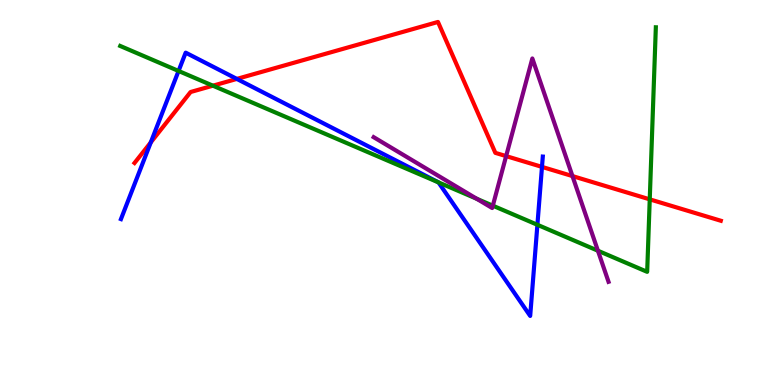[{'lines': ['blue', 'red'], 'intersections': [{'x': 1.95, 'y': 6.3}, {'x': 3.06, 'y': 7.95}, {'x': 6.99, 'y': 5.66}]}, {'lines': ['green', 'red'], 'intersections': [{'x': 2.75, 'y': 7.77}, {'x': 8.38, 'y': 4.82}]}, {'lines': ['purple', 'red'], 'intersections': [{'x': 6.53, 'y': 5.95}, {'x': 7.39, 'y': 5.43}]}, {'lines': ['blue', 'green'], 'intersections': [{'x': 2.3, 'y': 8.16}, {'x': 5.66, 'y': 5.26}, {'x': 6.93, 'y': 4.16}]}, {'lines': ['blue', 'purple'], 'intersections': []}, {'lines': ['green', 'purple'], 'intersections': [{'x': 6.15, 'y': 4.84}, {'x': 6.36, 'y': 4.66}, {'x': 7.72, 'y': 3.49}]}]